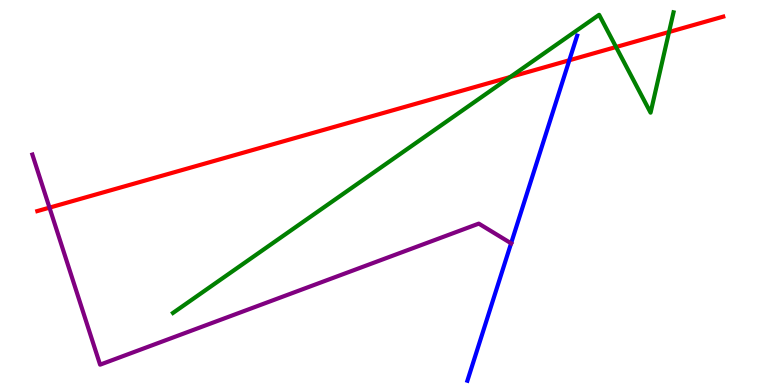[{'lines': ['blue', 'red'], 'intersections': [{'x': 7.35, 'y': 8.43}]}, {'lines': ['green', 'red'], 'intersections': [{'x': 6.58, 'y': 8.0}, {'x': 7.95, 'y': 8.78}, {'x': 8.63, 'y': 9.17}]}, {'lines': ['purple', 'red'], 'intersections': [{'x': 0.638, 'y': 4.61}]}, {'lines': ['blue', 'green'], 'intersections': []}, {'lines': ['blue', 'purple'], 'intersections': [{'x': 6.59, 'y': 3.68}]}, {'lines': ['green', 'purple'], 'intersections': []}]